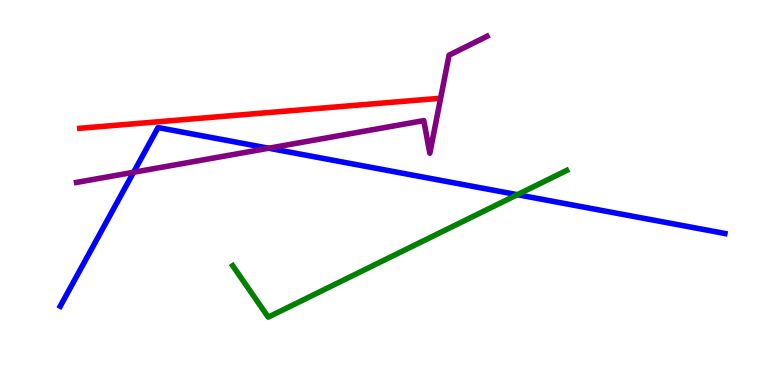[{'lines': ['blue', 'red'], 'intersections': []}, {'lines': ['green', 'red'], 'intersections': []}, {'lines': ['purple', 'red'], 'intersections': []}, {'lines': ['blue', 'green'], 'intersections': [{'x': 6.68, 'y': 4.94}]}, {'lines': ['blue', 'purple'], 'intersections': [{'x': 1.72, 'y': 5.53}, {'x': 3.47, 'y': 6.15}]}, {'lines': ['green', 'purple'], 'intersections': []}]